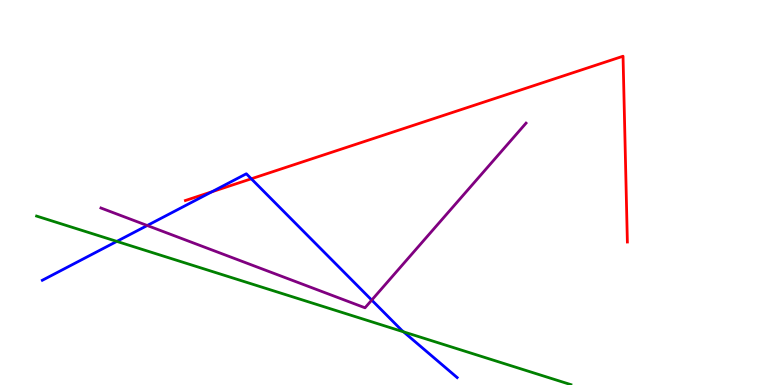[{'lines': ['blue', 'red'], 'intersections': [{'x': 2.73, 'y': 5.02}, {'x': 3.24, 'y': 5.36}]}, {'lines': ['green', 'red'], 'intersections': []}, {'lines': ['purple', 'red'], 'intersections': []}, {'lines': ['blue', 'green'], 'intersections': [{'x': 1.51, 'y': 3.73}, {'x': 5.21, 'y': 1.38}]}, {'lines': ['blue', 'purple'], 'intersections': [{'x': 1.9, 'y': 4.14}, {'x': 4.8, 'y': 2.21}]}, {'lines': ['green', 'purple'], 'intersections': []}]